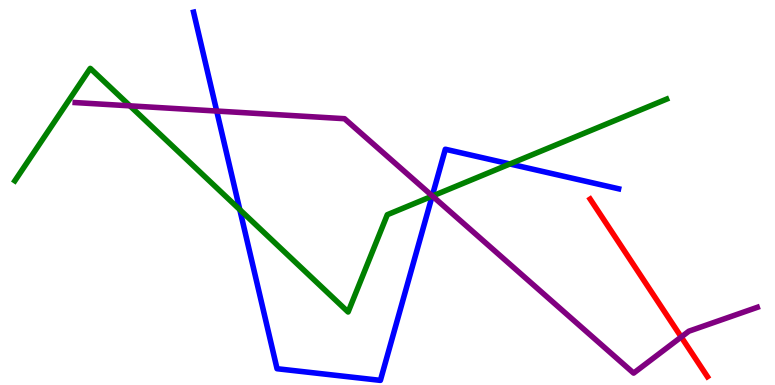[{'lines': ['blue', 'red'], 'intersections': []}, {'lines': ['green', 'red'], 'intersections': []}, {'lines': ['purple', 'red'], 'intersections': [{'x': 8.79, 'y': 1.25}]}, {'lines': ['blue', 'green'], 'intersections': [{'x': 3.09, 'y': 4.55}, {'x': 5.58, 'y': 4.91}, {'x': 6.58, 'y': 5.74}]}, {'lines': ['blue', 'purple'], 'intersections': [{'x': 2.8, 'y': 7.12}, {'x': 5.58, 'y': 4.91}]}, {'lines': ['green', 'purple'], 'intersections': [{'x': 1.68, 'y': 7.25}, {'x': 5.58, 'y': 4.91}]}]